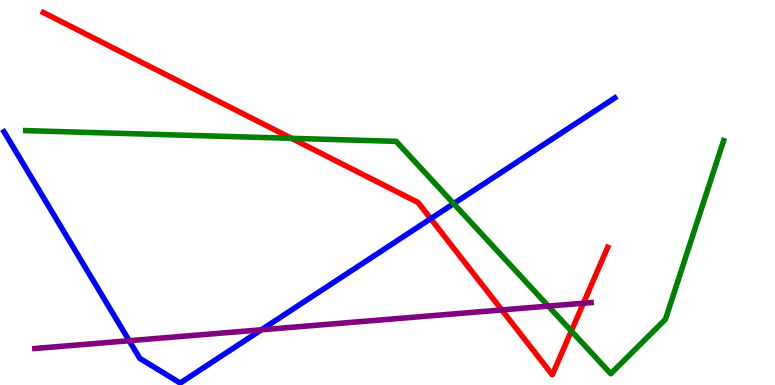[{'lines': ['blue', 'red'], 'intersections': [{'x': 5.56, 'y': 4.32}]}, {'lines': ['green', 'red'], 'intersections': [{'x': 3.76, 'y': 6.41}, {'x': 7.37, 'y': 1.4}]}, {'lines': ['purple', 'red'], 'intersections': [{'x': 6.47, 'y': 1.95}, {'x': 7.53, 'y': 2.12}]}, {'lines': ['blue', 'green'], 'intersections': [{'x': 5.85, 'y': 4.71}]}, {'lines': ['blue', 'purple'], 'intersections': [{'x': 1.67, 'y': 1.15}, {'x': 3.37, 'y': 1.43}]}, {'lines': ['green', 'purple'], 'intersections': [{'x': 7.08, 'y': 2.05}]}]